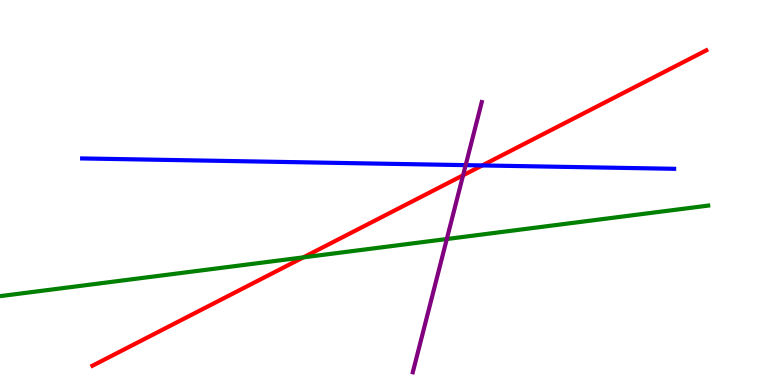[{'lines': ['blue', 'red'], 'intersections': [{'x': 6.22, 'y': 5.7}]}, {'lines': ['green', 'red'], 'intersections': [{'x': 3.91, 'y': 3.32}]}, {'lines': ['purple', 'red'], 'intersections': [{'x': 5.98, 'y': 5.45}]}, {'lines': ['blue', 'green'], 'intersections': []}, {'lines': ['blue', 'purple'], 'intersections': [{'x': 6.01, 'y': 5.71}]}, {'lines': ['green', 'purple'], 'intersections': [{'x': 5.77, 'y': 3.79}]}]